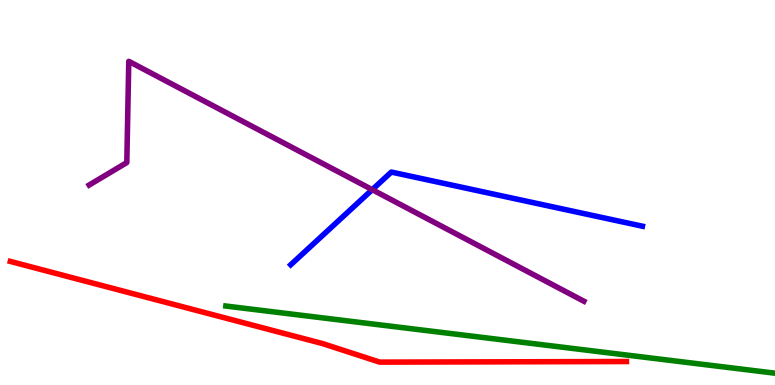[{'lines': ['blue', 'red'], 'intersections': []}, {'lines': ['green', 'red'], 'intersections': []}, {'lines': ['purple', 'red'], 'intersections': []}, {'lines': ['blue', 'green'], 'intersections': []}, {'lines': ['blue', 'purple'], 'intersections': [{'x': 4.8, 'y': 5.07}]}, {'lines': ['green', 'purple'], 'intersections': []}]